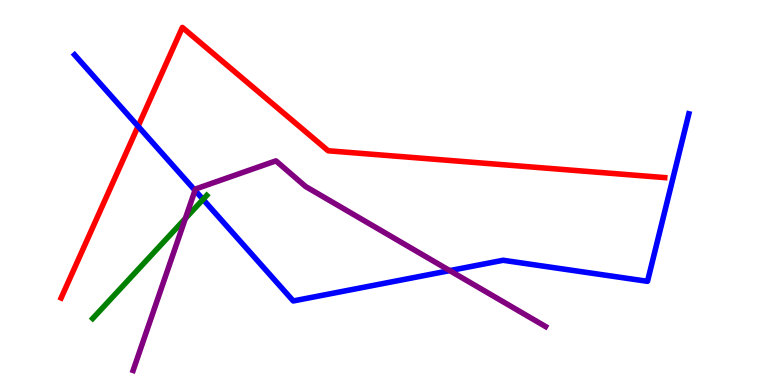[{'lines': ['blue', 'red'], 'intersections': [{'x': 1.78, 'y': 6.72}]}, {'lines': ['green', 'red'], 'intersections': []}, {'lines': ['purple', 'red'], 'intersections': []}, {'lines': ['blue', 'green'], 'intersections': [{'x': 2.62, 'y': 4.82}]}, {'lines': ['blue', 'purple'], 'intersections': [{'x': 2.52, 'y': 5.06}, {'x': 5.8, 'y': 2.97}]}, {'lines': ['green', 'purple'], 'intersections': [{'x': 2.39, 'y': 4.32}]}]